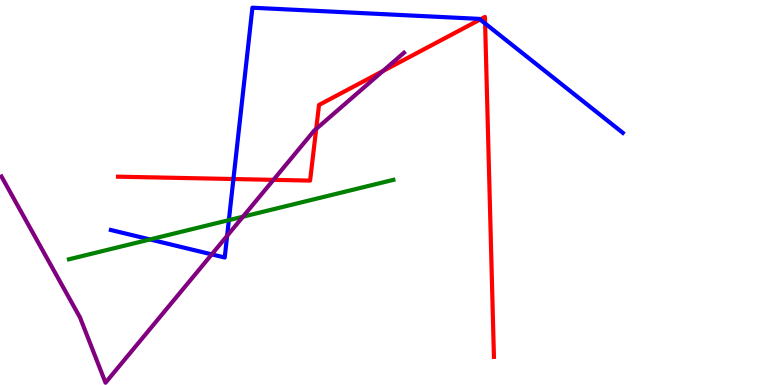[{'lines': ['blue', 'red'], 'intersections': [{'x': 3.01, 'y': 5.35}, {'x': 6.2, 'y': 9.49}, {'x': 6.26, 'y': 9.39}]}, {'lines': ['green', 'red'], 'intersections': []}, {'lines': ['purple', 'red'], 'intersections': [{'x': 3.53, 'y': 5.33}, {'x': 4.08, 'y': 6.65}, {'x': 4.94, 'y': 8.15}]}, {'lines': ['blue', 'green'], 'intersections': [{'x': 1.94, 'y': 3.78}, {'x': 2.95, 'y': 4.28}]}, {'lines': ['blue', 'purple'], 'intersections': [{'x': 2.73, 'y': 3.39}, {'x': 2.93, 'y': 3.87}]}, {'lines': ['green', 'purple'], 'intersections': [{'x': 3.14, 'y': 4.37}]}]